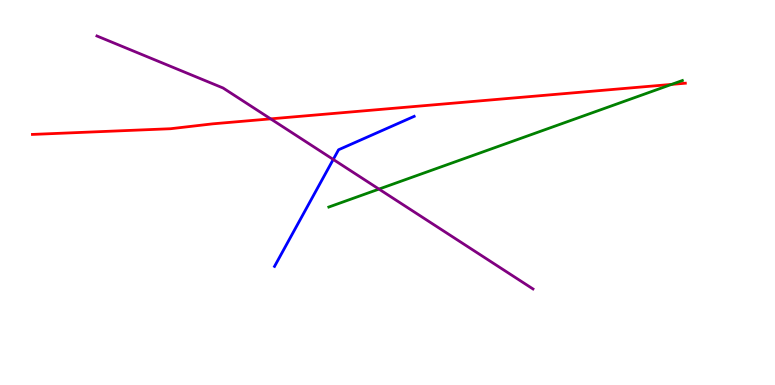[{'lines': ['blue', 'red'], 'intersections': []}, {'lines': ['green', 'red'], 'intersections': [{'x': 8.67, 'y': 7.81}]}, {'lines': ['purple', 'red'], 'intersections': [{'x': 3.49, 'y': 6.91}]}, {'lines': ['blue', 'green'], 'intersections': []}, {'lines': ['blue', 'purple'], 'intersections': [{'x': 4.3, 'y': 5.86}]}, {'lines': ['green', 'purple'], 'intersections': [{'x': 4.89, 'y': 5.09}]}]